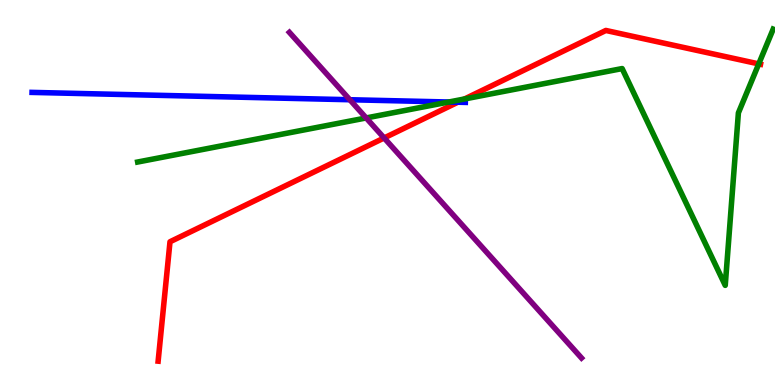[{'lines': ['blue', 'red'], 'intersections': [{'x': 5.91, 'y': 7.34}]}, {'lines': ['green', 'red'], 'intersections': [{'x': 5.99, 'y': 7.43}, {'x': 9.79, 'y': 8.34}]}, {'lines': ['purple', 'red'], 'intersections': [{'x': 4.96, 'y': 6.42}]}, {'lines': ['blue', 'green'], 'intersections': [{'x': 5.79, 'y': 7.35}]}, {'lines': ['blue', 'purple'], 'intersections': [{'x': 4.51, 'y': 7.41}]}, {'lines': ['green', 'purple'], 'intersections': [{'x': 4.72, 'y': 6.94}]}]